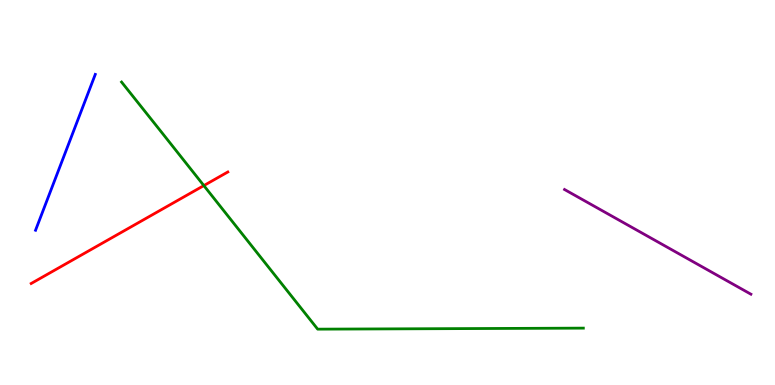[{'lines': ['blue', 'red'], 'intersections': []}, {'lines': ['green', 'red'], 'intersections': [{'x': 2.63, 'y': 5.18}]}, {'lines': ['purple', 'red'], 'intersections': []}, {'lines': ['blue', 'green'], 'intersections': []}, {'lines': ['blue', 'purple'], 'intersections': []}, {'lines': ['green', 'purple'], 'intersections': []}]